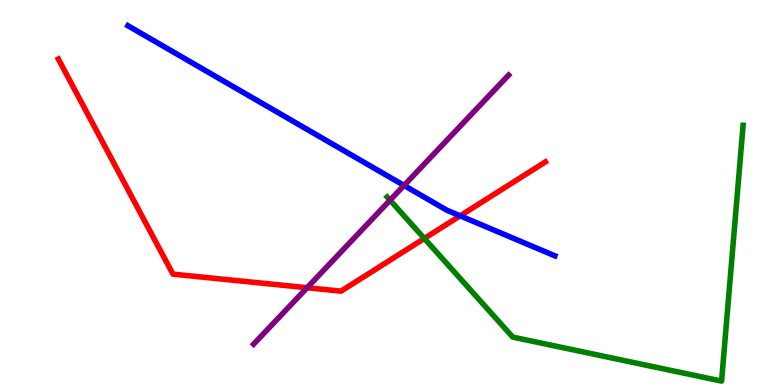[{'lines': ['blue', 'red'], 'intersections': [{'x': 5.94, 'y': 4.39}]}, {'lines': ['green', 'red'], 'intersections': [{'x': 5.48, 'y': 3.81}]}, {'lines': ['purple', 'red'], 'intersections': [{'x': 3.96, 'y': 2.53}]}, {'lines': ['blue', 'green'], 'intersections': []}, {'lines': ['blue', 'purple'], 'intersections': [{'x': 5.21, 'y': 5.18}]}, {'lines': ['green', 'purple'], 'intersections': [{'x': 5.03, 'y': 4.8}]}]